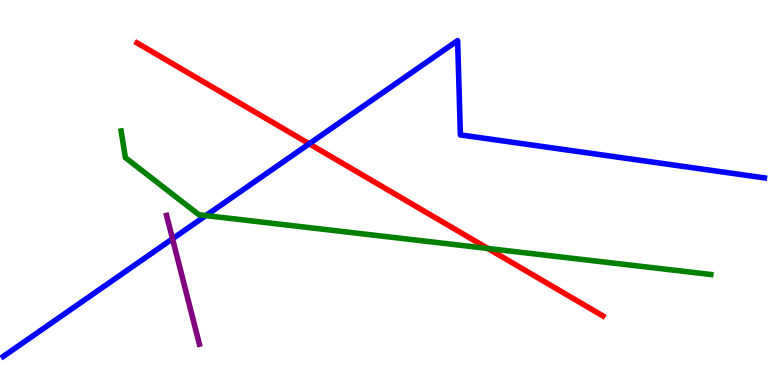[{'lines': ['blue', 'red'], 'intersections': [{'x': 3.99, 'y': 6.27}]}, {'lines': ['green', 'red'], 'intersections': [{'x': 6.29, 'y': 3.55}]}, {'lines': ['purple', 'red'], 'intersections': []}, {'lines': ['blue', 'green'], 'intersections': [{'x': 2.66, 'y': 4.4}]}, {'lines': ['blue', 'purple'], 'intersections': [{'x': 2.23, 'y': 3.8}]}, {'lines': ['green', 'purple'], 'intersections': []}]